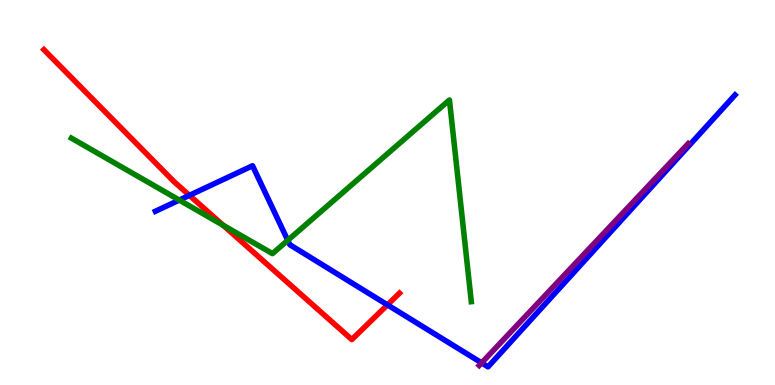[{'lines': ['blue', 'red'], 'intersections': [{'x': 2.44, 'y': 4.93}, {'x': 5.0, 'y': 2.08}]}, {'lines': ['green', 'red'], 'intersections': [{'x': 2.88, 'y': 4.15}]}, {'lines': ['purple', 'red'], 'intersections': []}, {'lines': ['blue', 'green'], 'intersections': [{'x': 2.31, 'y': 4.8}, {'x': 3.71, 'y': 3.76}]}, {'lines': ['blue', 'purple'], 'intersections': [{'x': 6.21, 'y': 0.574}]}, {'lines': ['green', 'purple'], 'intersections': []}]